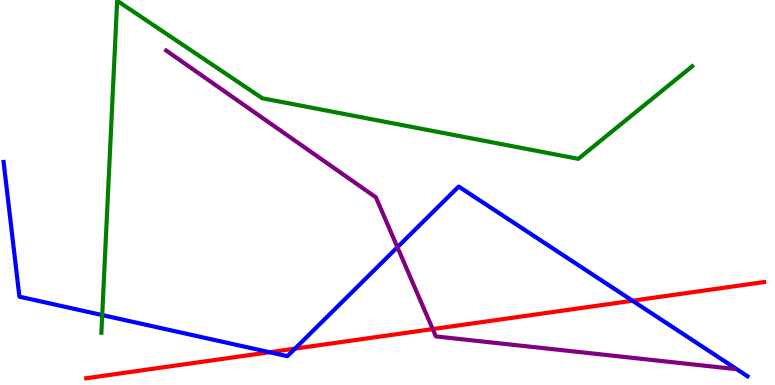[{'lines': ['blue', 'red'], 'intersections': [{'x': 3.48, 'y': 0.851}, {'x': 3.81, 'y': 0.945}, {'x': 8.16, 'y': 2.19}]}, {'lines': ['green', 'red'], 'intersections': []}, {'lines': ['purple', 'red'], 'intersections': [{'x': 5.58, 'y': 1.45}]}, {'lines': ['blue', 'green'], 'intersections': [{'x': 1.32, 'y': 1.82}]}, {'lines': ['blue', 'purple'], 'intersections': [{'x': 5.13, 'y': 3.58}]}, {'lines': ['green', 'purple'], 'intersections': []}]